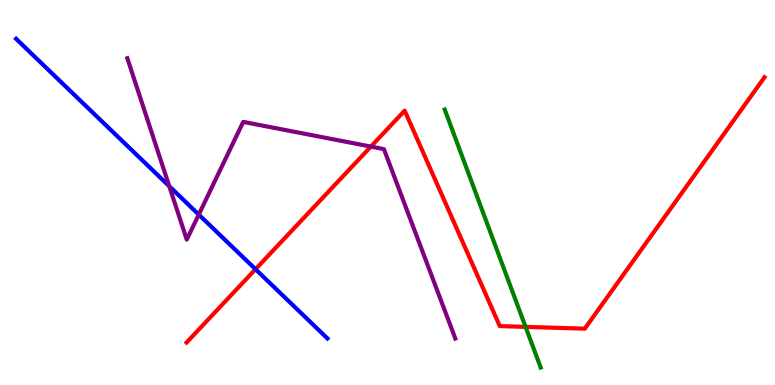[{'lines': ['blue', 'red'], 'intersections': [{'x': 3.3, 'y': 3.01}]}, {'lines': ['green', 'red'], 'intersections': [{'x': 6.78, 'y': 1.51}]}, {'lines': ['purple', 'red'], 'intersections': [{'x': 4.79, 'y': 6.19}]}, {'lines': ['blue', 'green'], 'intersections': []}, {'lines': ['blue', 'purple'], 'intersections': [{'x': 2.18, 'y': 5.16}, {'x': 2.56, 'y': 4.43}]}, {'lines': ['green', 'purple'], 'intersections': []}]